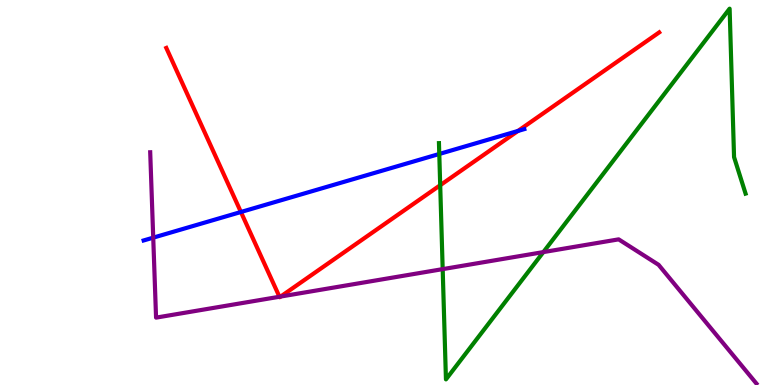[{'lines': ['blue', 'red'], 'intersections': [{'x': 3.11, 'y': 4.49}, {'x': 6.68, 'y': 6.6}]}, {'lines': ['green', 'red'], 'intersections': [{'x': 5.68, 'y': 5.19}]}, {'lines': ['purple', 'red'], 'intersections': [{'x': 3.61, 'y': 2.29}, {'x': 3.62, 'y': 2.3}]}, {'lines': ['blue', 'green'], 'intersections': [{'x': 5.67, 'y': 6.0}]}, {'lines': ['blue', 'purple'], 'intersections': [{'x': 1.98, 'y': 3.83}]}, {'lines': ['green', 'purple'], 'intersections': [{'x': 5.71, 'y': 3.01}, {'x': 7.01, 'y': 3.45}]}]